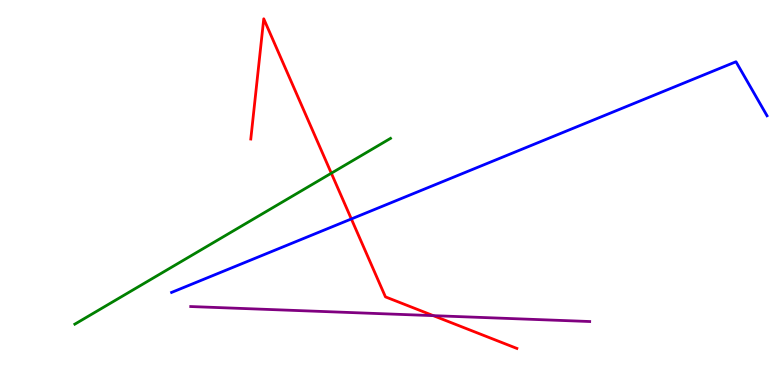[{'lines': ['blue', 'red'], 'intersections': [{'x': 4.53, 'y': 4.31}]}, {'lines': ['green', 'red'], 'intersections': [{'x': 4.28, 'y': 5.5}]}, {'lines': ['purple', 'red'], 'intersections': [{'x': 5.59, 'y': 1.8}]}, {'lines': ['blue', 'green'], 'intersections': []}, {'lines': ['blue', 'purple'], 'intersections': []}, {'lines': ['green', 'purple'], 'intersections': []}]